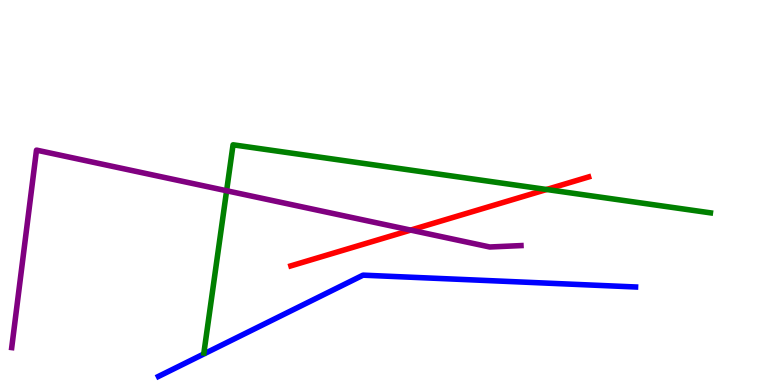[{'lines': ['blue', 'red'], 'intersections': []}, {'lines': ['green', 'red'], 'intersections': [{'x': 7.05, 'y': 5.08}]}, {'lines': ['purple', 'red'], 'intersections': [{'x': 5.3, 'y': 4.02}]}, {'lines': ['blue', 'green'], 'intersections': []}, {'lines': ['blue', 'purple'], 'intersections': []}, {'lines': ['green', 'purple'], 'intersections': [{'x': 2.92, 'y': 5.05}]}]